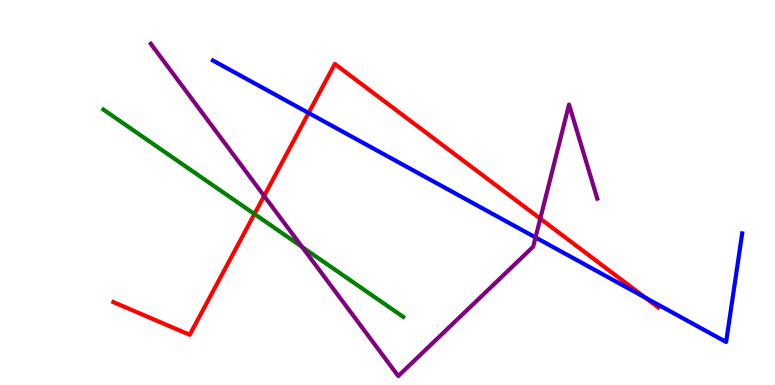[{'lines': ['blue', 'red'], 'intersections': [{'x': 3.98, 'y': 7.07}, {'x': 8.32, 'y': 2.27}]}, {'lines': ['green', 'red'], 'intersections': [{'x': 3.28, 'y': 4.44}]}, {'lines': ['purple', 'red'], 'intersections': [{'x': 3.41, 'y': 4.91}, {'x': 6.97, 'y': 4.32}]}, {'lines': ['blue', 'green'], 'intersections': []}, {'lines': ['blue', 'purple'], 'intersections': [{'x': 6.91, 'y': 3.83}]}, {'lines': ['green', 'purple'], 'intersections': [{'x': 3.9, 'y': 3.59}]}]